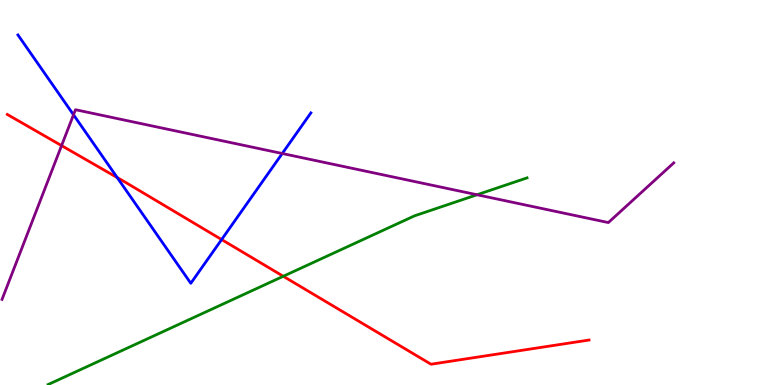[{'lines': ['blue', 'red'], 'intersections': [{'x': 1.51, 'y': 5.39}, {'x': 2.86, 'y': 3.78}]}, {'lines': ['green', 'red'], 'intersections': [{'x': 3.66, 'y': 2.82}]}, {'lines': ['purple', 'red'], 'intersections': [{'x': 0.794, 'y': 6.22}]}, {'lines': ['blue', 'green'], 'intersections': []}, {'lines': ['blue', 'purple'], 'intersections': [{'x': 0.949, 'y': 7.02}, {'x': 3.64, 'y': 6.01}]}, {'lines': ['green', 'purple'], 'intersections': [{'x': 6.16, 'y': 4.94}]}]